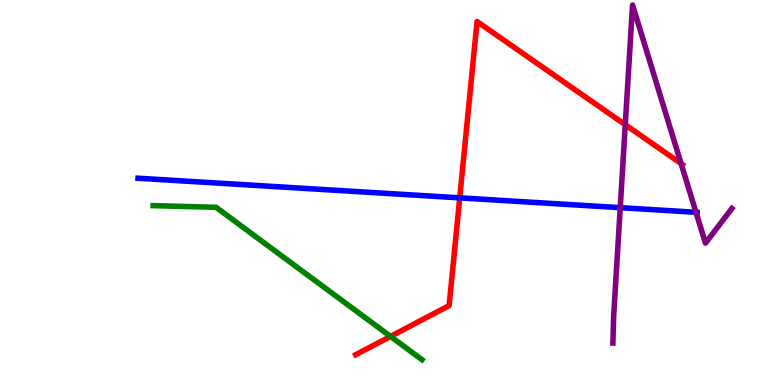[{'lines': ['blue', 'red'], 'intersections': [{'x': 5.93, 'y': 4.86}]}, {'lines': ['green', 'red'], 'intersections': [{'x': 5.04, 'y': 1.26}]}, {'lines': ['purple', 'red'], 'intersections': [{'x': 8.07, 'y': 6.76}, {'x': 8.79, 'y': 5.75}]}, {'lines': ['blue', 'green'], 'intersections': []}, {'lines': ['blue', 'purple'], 'intersections': [{'x': 8.0, 'y': 4.61}, {'x': 8.98, 'y': 4.49}]}, {'lines': ['green', 'purple'], 'intersections': []}]